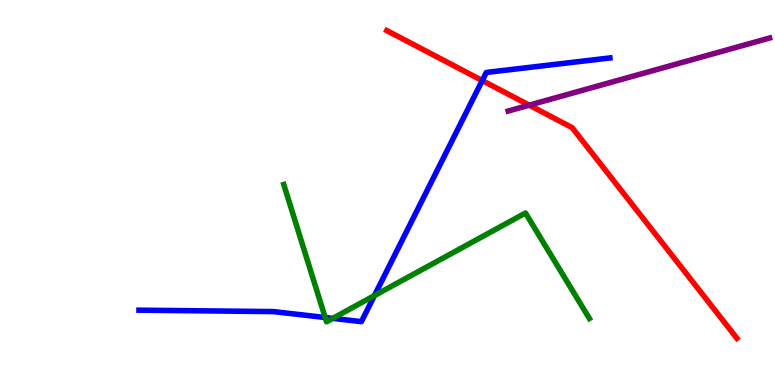[{'lines': ['blue', 'red'], 'intersections': [{'x': 6.22, 'y': 7.91}]}, {'lines': ['green', 'red'], 'intersections': []}, {'lines': ['purple', 'red'], 'intersections': [{'x': 6.83, 'y': 7.27}]}, {'lines': ['blue', 'green'], 'intersections': [{'x': 4.2, 'y': 1.75}, {'x': 4.29, 'y': 1.73}, {'x': 4.83, 'y': 2.32}]}, {'lines': ['blue', 'purple'], 'intersections': []}, {'lines': ['green', 'purple'], 'intersections': []}]